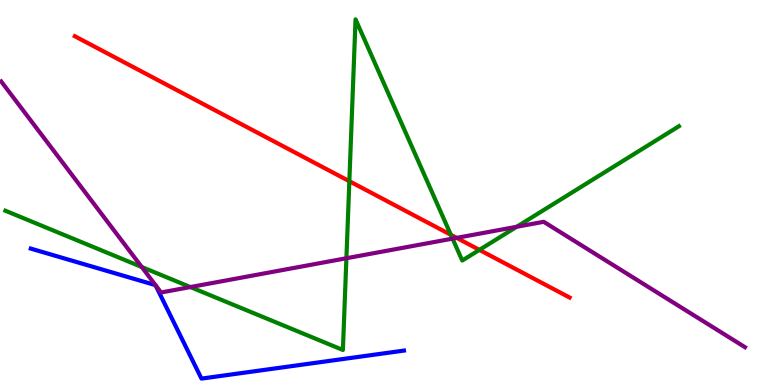[{'lines': ['blue', 'red'], 'intersections': []}, {'lines': ['green', 'red'], 'intersections': [{'x': 4.51, 'y': 5.29}, {'x': 5.82, 'y': 3.9}, {'x': 6.19, 'y': 3.51}]}, {'lines': ['purple', 'red'], 'intersections': [{'x': 5.89, 'y': 3.82}]}, {'lines': ['blue', 'green'], 'intersections': []}, {'lines': ['blue', 'purple'], 'intersections': [{'x': 2.01, 'y': 2.59}, {'x': 2.01, 'y': 2.59}]}, {'lines': ['green', 'purple'], 'intersections': [{'x': 1.83, 'y': 3.07}, {'x': 2.46, 'y': 2.54}, {'x': 4.47, 'y': 3.29}, {'x': 5.84, 'y': 3.8}, {'x': 6.67, 'y': 4.11}]}]